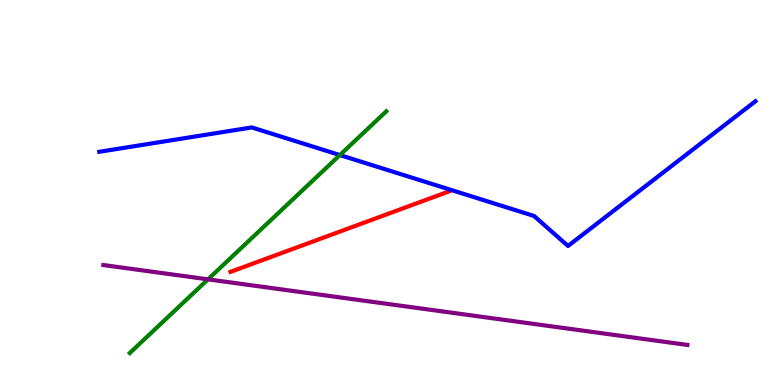[{'lines': ['blue', 'red'], 'intersections': []}, {'lines': ['green', 'red'], 'intersections': []}, {'lines': ['purple', 'red'], 'intersections': []}, {'lines': ['blue', 'green'], 'intersections': [{'x': 4.39, 'y': 5.97}]}, {'lines': ['blue', 'purple'], 'intersections': []}, {'lines': ['green', 'purple'], 'intersections': [{'x': 2.68, 'y': 2.74}]}]